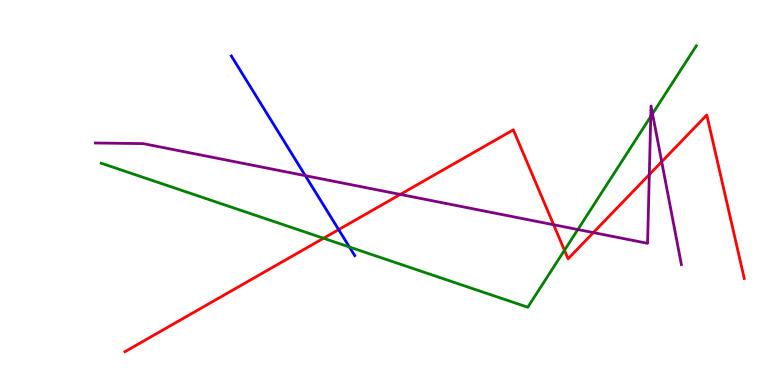[{'lines': ['blue', 'red'], 'intersections': [{'x': 4.37, 'y': 4.04}]}, {'lines': ['green', 'red'], 'intersections': [{'x': 4.17, 'y': 3.81}, {'x': 7.28, 'y': 3.5}]}, {'lines': ['purple', 'red'], 'intersections': [{'x': 5.16, 'y': 4.95}, {'x': 7.14, 'y': 4.16}, {'x': 7.66, 'y': 3.96}, {'x': 8.38, 'y': 5.47}, {'x': 8.54, 'y': 5.8}]}, {'lines': ['blue', 'green'], 'intersections': [{'x': 4.51, 'y': 3.58}]}, {'lines': ['blue', 'purple'], 'intersections': [{'x': 3.94, 'y': 5.44}]}, {'lines': ['green', 'purple'], 'intersections': [{'x': 7.46, 'y': 4.04}, {'x': 8.4, 'y': 6.97}, {'x': 8.42, 'y': 7.05}]}]